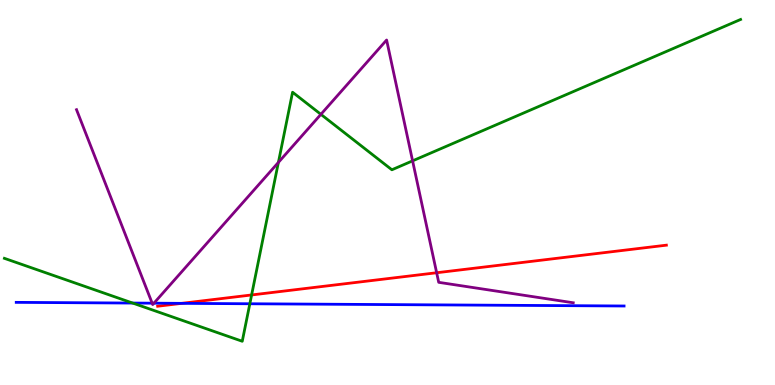[{'lines': ['blue', 'red'], 'intersections': [{'x': 2.34, 'y': 2.12}]}, {'lines': ['green', 'red'], 'intersections': [{'x': 3.25, 'y': 2.34}]}, {'lines': ['purple', 'red'], 'intersections': [{'x': 5.63, 'y': 2.92}]}, {'lines': ['blue', 'green'], 'intersections': [{'x': 1.71, 'y': 2.13}, {'x': 3.22, 'y': 2.11}]}, {'lines': ['blue', 'purple'], 'intersections': [{'x': 1.96, 'y': 2.13}, {'x': 1.99, 'y': 2.13}]}, {'lines': ['green', 'purple'], 'intersections': [{'x': 3.59, 'y': 5.78}, {'x': 4.14, 'y': 7.03}, {'x': 5.32, 'y': 5.82}]}]